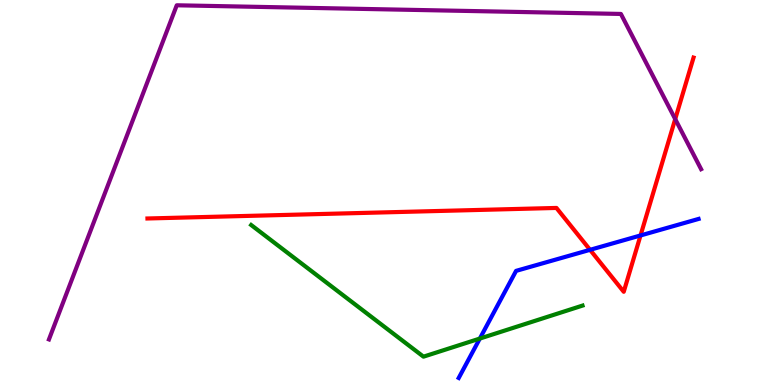[{'lines': ['blue', 'red'], 'intersections': [{'x': 7.61, 'y': 3.51}, {'x': 8.26, 'y': 3.88}]}, {'lines': ['green', 'red'], 'intersections': []}, {'lines': ['purple', 'red'], 'intersections': [{'x': 8.71, 'y': 6.91}]}, {'lines': ['blue', 'green'], 'intersections': [{'x': 6.19, 'y': 1.21}]}, {'lines': ['blue', 'purple'], 'intersections': []}, {'lines': ['green', 'purple'], 'intersections': []}]